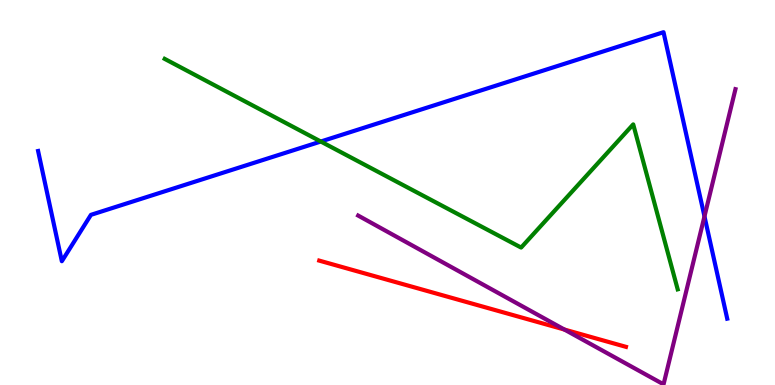[{'lines': ['blue', 'red'], 'intersections': []}, {'lines': ['green', 'red'], 'intersections': []}, {'lines': ['purple', 'red'], 'intersections': [{'x': 7.28, 'y': 1.44}]}, {'lines': ['blue', 'green'], 'intersections': [{'x': 4.14, 'y': 6.32}]}, {'lines': ['blue', 'purple'], 'intersections': [{'x': 9.09, 'y': 4.38}]}, {'lines': ['green', 'purple'], 'intersections': []}]